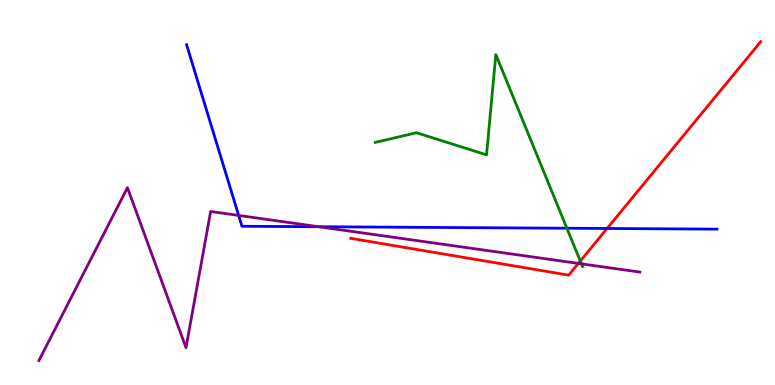[{'lines': ['blue', 'red'], 'intersections': [{'x': 7.83, 'y': 4.07}]}, {'lines': ['green', 'red'], 'intersections': [{'x': 7.49, 'y': 3.22}]}, {'lines': ['purple', 'red'], 'intersections': [{'x': 7.46, 'y': 3.16}]}, {'lines': ['blue', 'green'], 'intersections': [{'x': 7.31, 'y': 4.07}]}, {'lines': ['blue', 'purple'], 'intersections': [{'x': 3.08, 'y': 4.4}, {'x': 4.11, 'y': 4.11}]}, {'lines': ['green', 'purple'], 'intersections': [{'x': 7.5, 'y': 3.15}]}]